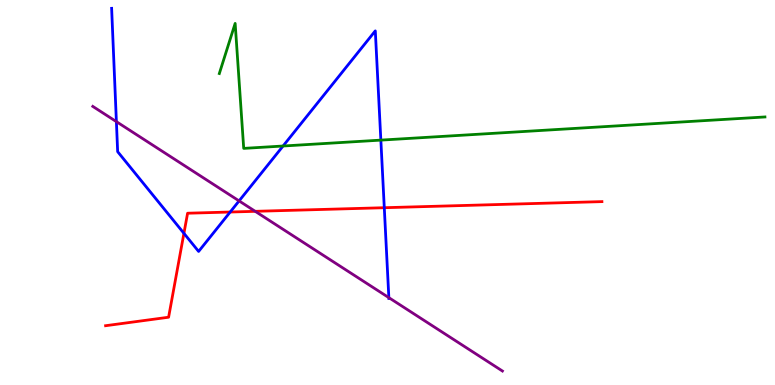[{'lines': ['blue', 'red'], 'intersections': [{'x': 2.37, 'y': 3.94}, {'x': 2.97, 'y': 4.49}, {'x': 4.96, 'y': 4.6}]}, {'lines': ['green', 'red'], 'intersections': []}, {'lines': ['purple', 'red'], 'intersections': [{'x': 3.29, 'y': 4.51}]}, {'lines': ['blue', 'green'], 'intersections': [{'x': 3.65, 'y': 6.21}, {'x': 4.91, 'y': 6.36}]}, {'lines': ['blue', 'purple'], 'intersections': [{'x': 1.5, 'y': 6.84}, {'x': 3.09, 'y': 4.78}, {'x': 5.02, 'y': 2.27}]}, {'lines': ['green', 'purple'], 'intersections': []}]